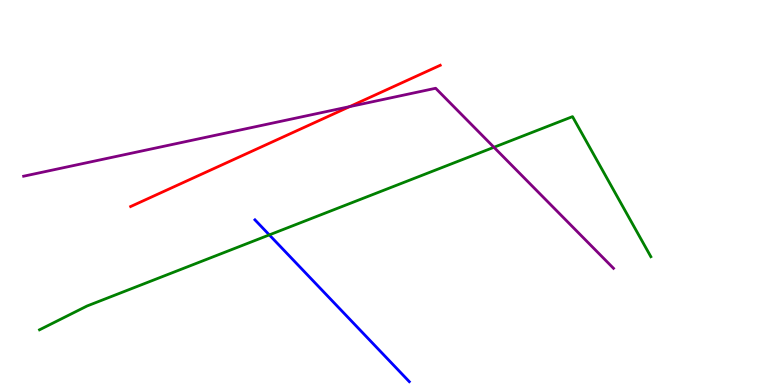[{'lines': ['blue', 'red'], 'intersections': []}, {'lines': ['green', 'red'], 'intersections': []}, {'lines': ['purple', 'red'], 'intersections': [{'x': 4.51, 'y': 7.23}]}, {'lines': ['blue', 'green'], 'intersections': [{'x': 3.47, 'y': 3.9}]}, {'lines': ['blue', 'purple'], 'intersections': []}, {'lines': ['green', 'purple'], 'intersections': [{'x': 6.37, 'y': 6.17}]}]